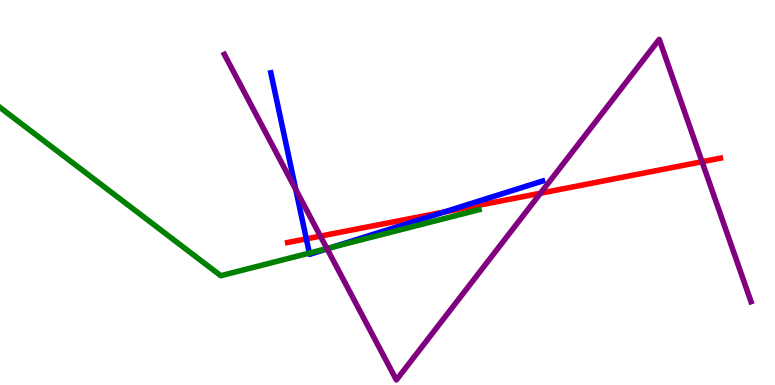[{'lines': ['blue', 'red'], 'intersections': [{'x': 3.95, 'y': 3.8}, {'x': 5.73, 'y': 4.49}]}, {'lines': ['green', 'red'], 'intersections': []}, {'lines': ['purple', 'red'], 'intersections': [{'x': 4.13, 'y': 3.87}, {'x': 6.97, 'y': 4.98}, {'x': 9.06, 'y': 5.8}]}, {'lines': ['blue', 'green'], 'intersections': [{'x': 3.99, 'y': 3.43}, {'x': 4.29, 'y': 3.58}]}, {'lines': ['blue', 'purple'], 'intersections': [{'x': 3.82, 'y': 5.07}, {'x': 4.22, 'y': 3.54}]}, {'lines': ['green', 'purple'], 'intersections': [{'x': 4.22, 'y': 3.54}]}]